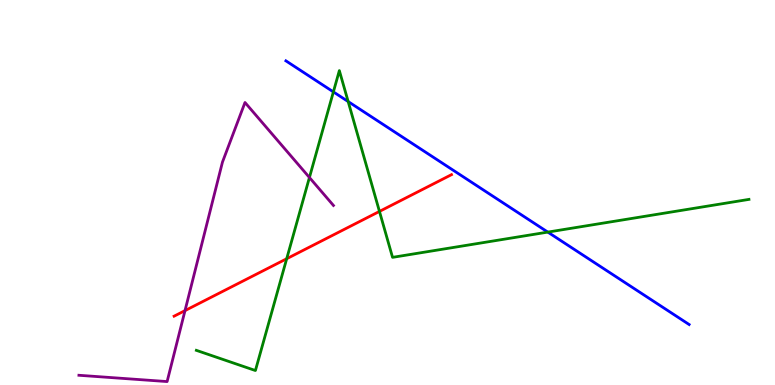[{'lines': ['blue', 'red'], 'intersections': []}, {'lines': ['green', 'red'], 'intersections': [{'x': 3.7, 'y': 3.28}, {'x': 4.9, 'y': 4.51}]}, {'lines': ['purple', 'red'], 'intersections': [{'x': 2.39, 'y': 1.93}]}, {'lines': ['blue', 'green'], 'intersections': [{'x': 4.3, 'y': 7.61}, {'x': 4.49, 'y': 7.36}, {'x': 7.07, 'y': 3.97}]}, {'lines': ['blue', 'purple'], 'intersections': []}, {'lines': ['green', 'purple'], 'intersections': [{'x': 3.99, 'y': 5.39}]}]